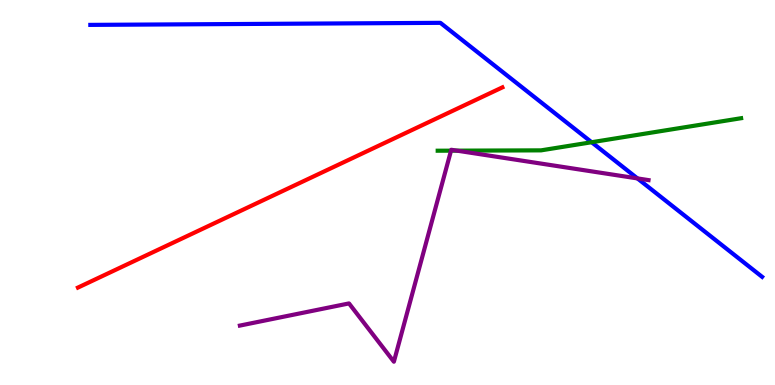[{'lines': ['blue', 'red'], 'intersections': []}, {'lines': ['green', 'red'], 'intersections': []}, {'lines': ['purple', 'red'], 'intersections': []}, {'lines': ['blue', 'green'], 'intersections': [{'x': 7.63, 'y': 6.31}]}, {'lines': ['blue', 'purple'], 'intersections': [{'x': 8.23, 'y': 5.37}]}, {'lines': ['green', 'purple'], 'intersections': [{'x': 5.82, 'y': 6.09}, {'x': 5.9, 'y': 6.09}]}]